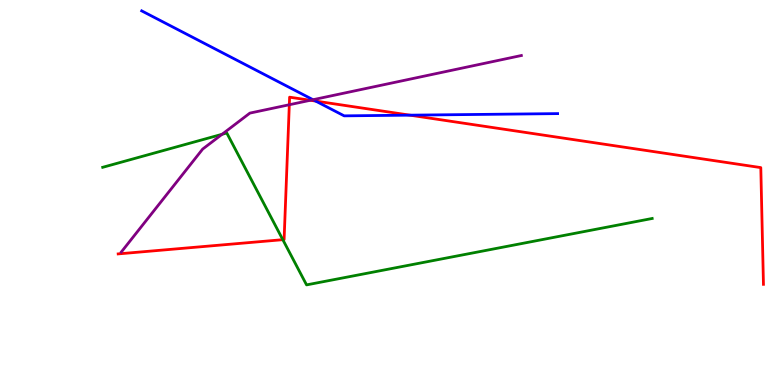[{'lines': ['blue', 'red'], 'intersections': [{'x': 4.07, 'y': 7.37}, {'x': 5.29, 'y': 7.01}]}, {'lines': ['green', 'red'], 'intersections': [{'x': 3.65, 'y': 3.77}]}, {'lines': ['purple', 'red'], 'intersections': [{'x': 3.73, 'y': 7.28}, {'x': 4.0, 'y': 7.4}]}, {'lines': ['blue', 'green'], 'intersections': []}, {'lines': ['blue', 'purple'], 'intersections': [{'x': 4.04, 'y': 7.41}]}, {'lines': ['green', 'purple'], 'intersections': [{'x': 2.87, 'y': 6.51}]}]